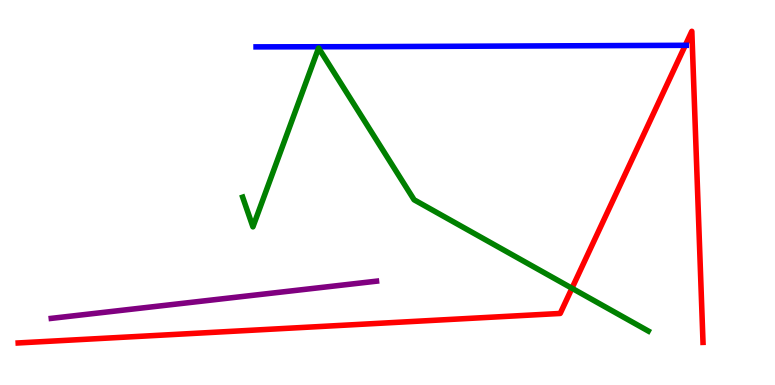[{'lines': ['blue', 'red'], 'intersections': [{'x': 8.84, 'y': 8.82}]}, {'lines': ['green', 'red'], 'intersections': [{'x': 7.38, 'y': 2.51}]}, {'lines': ['purple', 'red'], 'intersections': []}, {'lines': ['blue', 'green'], 'intersections': []}, {'lines': ['blue', 'purple'], 'intersections': []}, {'lines': ['green', 'purple'], 'intersections': []}]